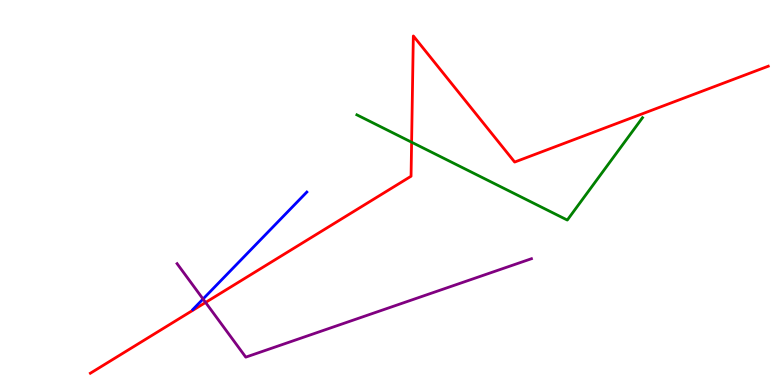[{'lines': ['blue', 'red'], 'intersections': []}, {'lines': ['green', 'red'], 'intersections': [{'x': 5.31, 'y': 6.31}]}, {'lines': ['purple', 'red'], 'intersections': [{'x': 2.65, 'y': 2.14}]}, {'lines': ['blue', 'green'], 'intersections': []}, {'lines': ['blue', 'purple'], 'intersections': [{'x': 2.62, 'y': 2.23}]}, {'lines': ['green', 'purple'], 'intersections': []}]